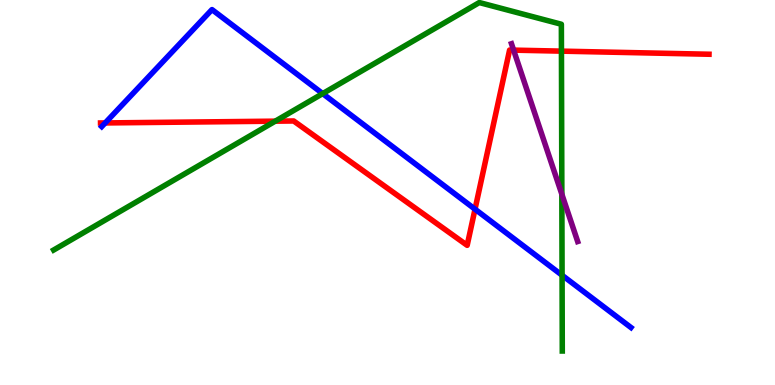[{'lines': ['blue', 'red'], 'intersections': [{'x': 1.36, 'y': 6.81}, {'x': 6.13, 'y': 4.57}]}, {'lines': ['green', 'red'], 'intersections': [{'x': 3.55, 'y': 6.85}, {'x': 7.24, 'y': 8.67}]}, {'lines': ['purple', 'red'], 'intersections': [{'x': 6.63, 'y': 8.7}]}, {'lines': ['blue', 'green'], 'intersections': [{'x': 4.16, 'y': 7.57}, {'x': 7.25, 'y': 2.85}]}, {'lines': ['blue', 'purple'], 'intersections': []}, {'lines': ['green', 'purple'], 'intersections': [{'x': 7.25, 'y': 4.96}]}]